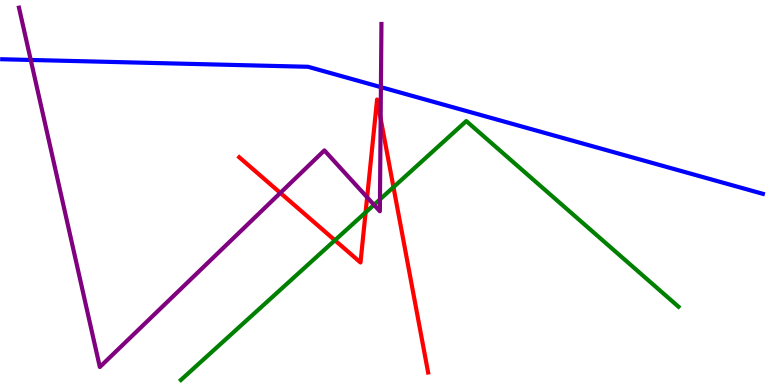[{'lines': ['blue', 'red'], 'intersections': []}, {'lines': ['green', 'red'], 'intersections': [{'x': 4.32, 'y': 3.76}, {'x': 4.72, 'y': 4.48}, {'x': 5.08, 'y': 5.14}]}, {'lines': ['purple', 'red'], 'intersections': [{'x': 3.62, 'y': 4.99}, {'x': 4.74, 'y': 4.88}, {'x': 4.91, 'y': 6.92}]}, {'lines': ['blue', 'green'], 'intersections': []}, {'lines': ['blue', 'purple'], 'intersections': [{'x': 0.397, 'y': 8.44}, {'x': 4.91, 'y': 7.74}]}, {'lines': ['green', 'purple'], 'intersections': [{'x': 4.83, 'y': 4.68}, {'x': 4.9, 'y': 4.82}]}]